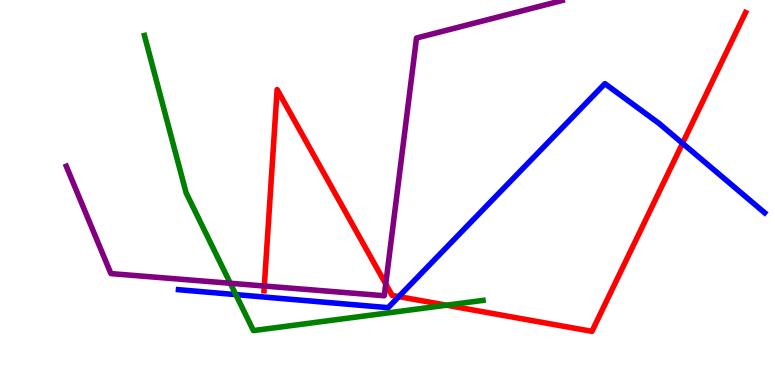[{'lines': ['blue', 'red'], 'intersections': [{'x': 5.15, 'y': 2.3}, {'x': 8.81, 'y': 6.28}]}, {'lines': ['green', 'red'], 'intersections': [{'x': 5.76, 'y': 2.07}]}, {'lines': ['purple', 'red'], 'intersections': [{'x': 3.41, 'y': 2.57}, {'x': 4.98, 'y': 2.62}]}, {'lines': ['blue', 'green'], 'intersections': [{'x': 3.04, 'y': 2.35}]}, {'lines': ['blue', 'purple'], 'intersections': []}, {'lines': ['green', 'purple'], 'intersections': [{'x': 2.97, 'y': 2.64}]}]